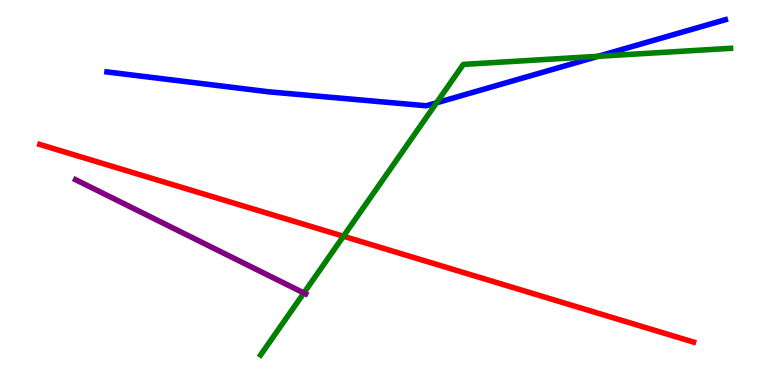[{'lines': ['blue', 'red'], 'intersections': []}, {'lines': ['green', 'red'], 'intersections': [{'x': 4.43, 'y': 3.86}]}, {'lines': ['purple', 'red'], 'intersections': []}, {'lines': ['blue', 'green'], 'intersections': [{'x': 5.63, 'y': 7.33}, {'x': 7.72, 'y': 8.54}]}, {'lines': ['blue', 'purple'], 'intersections': []}, {'lines': ['green', 'purple'], 'intersections': [{'x': 3.92, 'y': 2.39}]}]